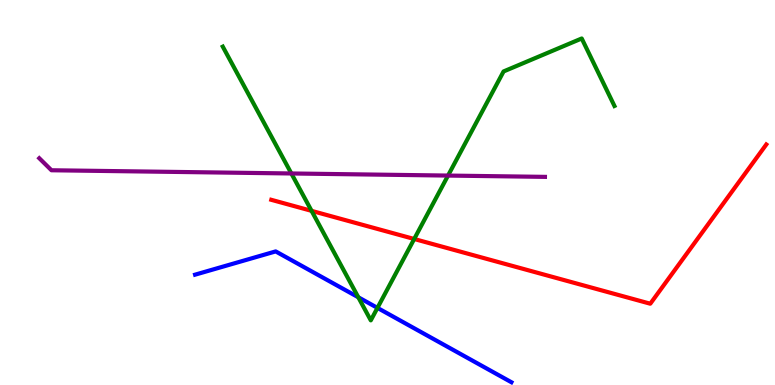[{'lines': ['blue', 'red'], 'intersections': []}, {'lines': ['green', 'red'], 'intersections': [{'x': 4.02, 'y': 4.52}, {'x': 5.34, 'y': 3.79}]}, {'lines': ['purple', 'red'], 'intersections': []}, {'lines': ['blue', 'green'], 'intersections': [{'x': 4.62, 'y': 2.28}, {'x': 4.87, 'y': 2.0}]}, {'lines': ['blue', 'purple'], 'intersections': []}, {'lines': ['green', 'purple'], 'intersections': [{'x': 3.76, 'y': 5.49}, {'x': 5.78, 'y': 5.44}]}]